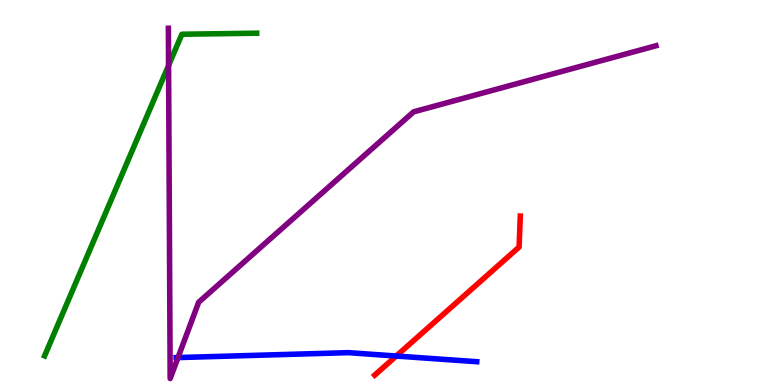[{'lines': ['blue', 'red'], 'intersections': [{'x': 5.11, 'y': 0.752}]}, {'lines': ['green', 'red'], 'intersections': []}, {'lines': ['purple', 'red'], 'intersections': []}, {'lines': ['blue', 'green'], 'intersections': []}, {'lines': ['blue', 'purple'], 'intersections': [{'x': 2.3, 'y': 0.712}]}, {'lines': ['green', 'purple'], 'intersections': [{'x': 2.18, 'y': 8.3}]}]